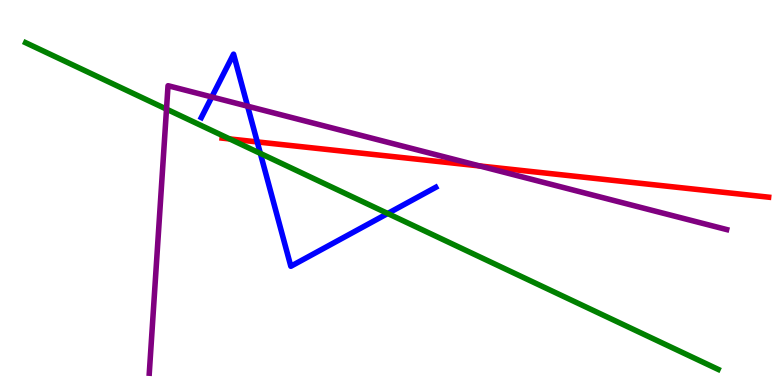[{'lines': ['blue', 'red'], 'intersections': [{'x': 3.32, 'y': 6.31}]}, {'lines': ['green', 'red'], 'intersections': [{'x': 2.96, 'y': 6.39}]}, {'lines': ['purple', 'red'], 'intersections': [{'x': 6.19, 'y': 5.69}]}, {'lines': ['blue', 'green'], 'intersections': [{'x': 3.36, 'y': 6.02}, {'x': 5.0, 'y': 4.45}]}, {'lines': ['blue', 'purple'], 'intersections': [{'x': 2.73, 'y': 7.48}, {'x': 3.19, 'y': 7.24}]}, {'lines': ['green', 'purple'], 'intersections': [{'x': 2.15, 'y': 7.17}]}]